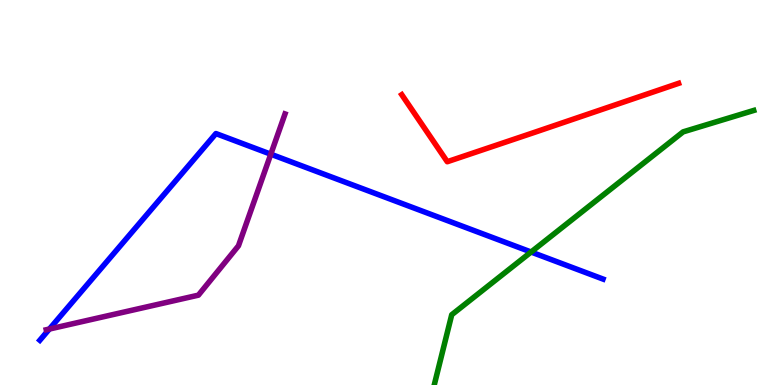[{'lines': ['blue', 'red'], 'intersections': []}, {'lines': ['green', 'red'], 'intersections': []}, {'lines': ['purple', 'red'], 'intersections': []}, {'lines': ['blue', 'green'], 'intersections': [{'x': 6.85, 'y': 3.45}]}, {'lines': ['blue', 'purple'], 'intersections': [{'x': 0.637, 'y': 1.45}, {'x': 3.49, 'y': 5.99}]}, {'lines': ['green', 'purple'], 'intersections': []}]